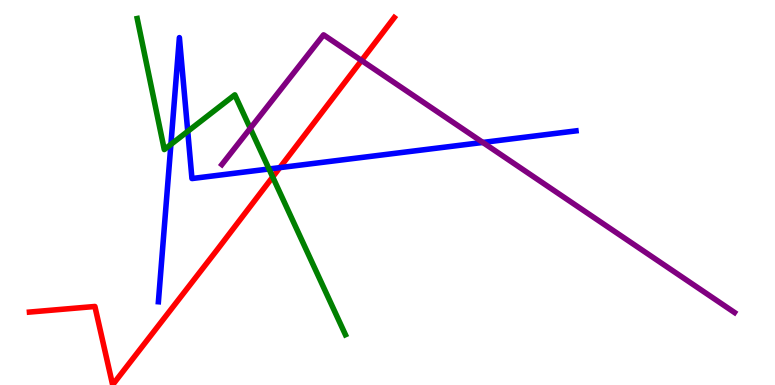[{'lines': ['blue', 'red'], 'intersections': [{'x': 3.61, 'y': 5.65}]}, {'lines': ['green', 'red'], 'intersections': [{'x': 3.52, 'y': 5.4}]}, {'lines': ['purple', 'red'], 'intersections': [{'x': 4.66, 'y': 8.43}]}, {'lines': ['blue', 'green'], 'intersections': [{'x': 2.21, 'y': 6.25}, {'x': 2.42, 'y': 6.59}, {'x': 3.47, 'y': 5.61}]}, {'lines': ['blue', 'purple'], 'intersections': [{'x': 6.23, 'y': 6.3}]}, {'lines': ['green', 'purple'], 'intersections': [{'x': 3.23, 'y': 6.67}]}]